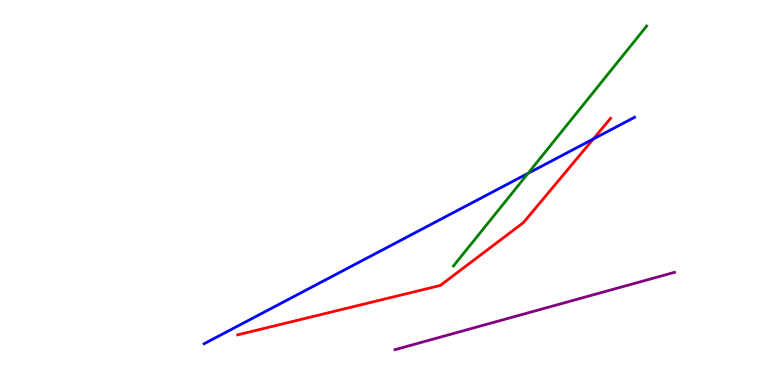[{'lines': ['blue', 'red'], 'intersections': [{'x': 7.66, 'y': 6.39}]}, {'lines': ['green', 'red'], 'intersections': []}, {'lines': ['purple', 'red'], 'intersections': []}, {'lines': ['blue', 'green'], 'intersections': [{'x': 6.81, 'y': 5.5}]}, {'lines': ['blue', 'purple'], 'intersections': []}, {'lines': ['green', 'purple'], 'intersections': []}]